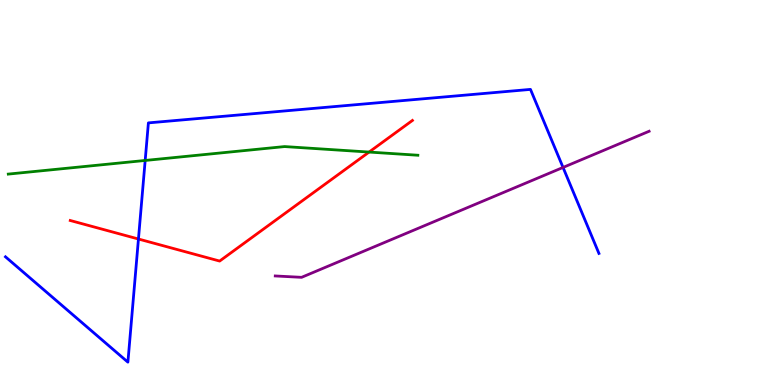[{'lines': ['blue', 'red'], 'intersections': [{'x': 1.79, 'y': 3.79}]}, {'lines': ['green', 'red'], 'intersections': [{'x': 4.76, 'y': 6.05}]}, {'lines': ['purple', 'red'], 'intersections': []}, {'lines': ['blue', 'green'], 'intersections': [{'x': 1.87, 'y': 5.83}]}, {'lines': ['blue', 'purple'], 'intersections': [{'x': 7.27, 'y': 5.65}]}, {'lines': ['green', 'purple'], 'intersections': []}]